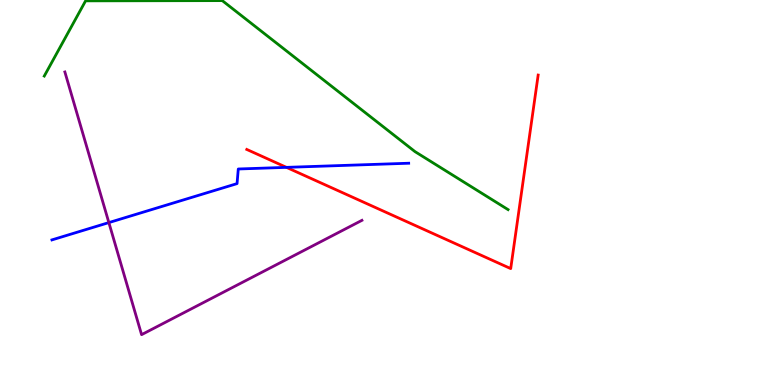[{'lines': ['blue', 'red'], 'intersections': [{'x': 3.7, 'y': 5.65}]}, {'lines': ['green', 'red'], 'intersections': []}, {'lines': ['purple', 'red'], 'intersections': []}, {'lines': ['blue', 'green'], 'intersections': []}, {'lines': ['blue', 'purple'], 'intersections': [{'x': 1.4, 'y': 4.22}]}, {'lines': ['green', 'purple'], 'intersections': []}]